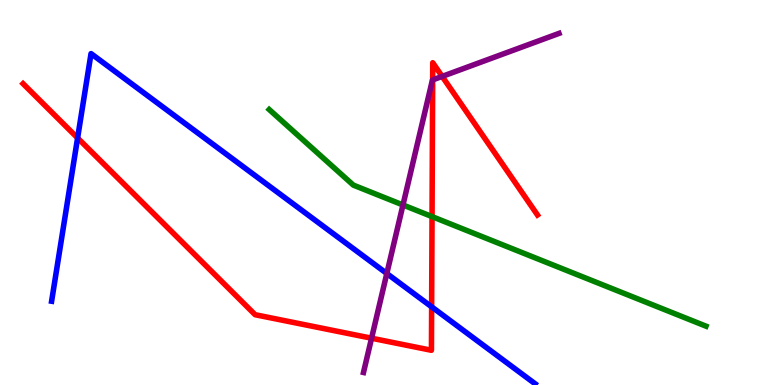[{'lines': ['blue', 'red'], 'intersections': [{'x': 1.0, 'y': 6.42}, {'x': 5.57, 'y': 2.03}]}, {'lines': ['green', 'red'], 'intersections': [{'x': 5.57, 'y': 4.37}]}, {'lines': ['purple', 'red'], 'intersections': [{'x': 4.79, 'y': 1.22}, {'x': 5.58, 'y': 7.92}, {'x': 5.71, 'y': 8.02}]}, {'lines': ['blue', 'green'], 'intersections': []}, {'lines': ['blue', 'purple'], 'intersections': [{'x': 4.99, 'y': 2.9}]}, {'lines': ['green', 'purple'], 'intersections': [{'x': 5.2, 'y': 4.68}]}]